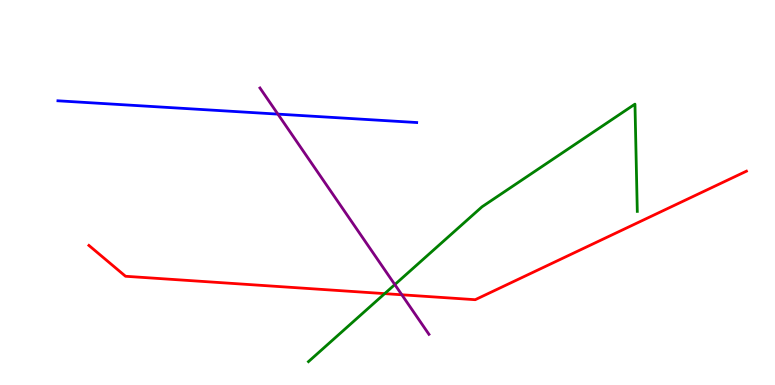[{'lines': ['blue', 'red'], 'intersections': []}, {'lines': ['green', 'red'], 'intersections': [{'x': 4.96, 'y': 2.37}]}, {'lines': ['purple', 'red'], 'intersections': [{'x': 5.18, 'y': 2.34}]}, {'lines': ['blue', 'green'], 'intersections': []}, {'lines': ['blue', 'purple'], 'intersections': [{'x': 3.59, 'y': 7.04}]}, {'lines': ['green', 'purple'], 'intersections': [{'x': 5.09, 'y': 2.61}]}]